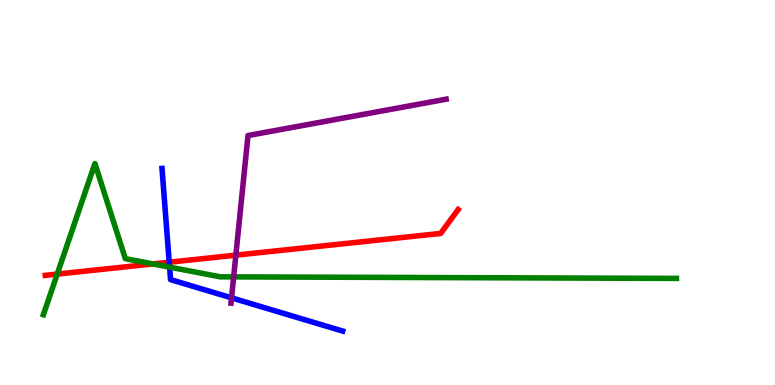[{'lines': ['blue', 'red'], 'intersections': [{'x': 2.18, 'y': 3.19}]}, {'lines': ['green', 'red'], 'intersections': [{'x': 0.738, 'y': 2.88}, {'x': 1.97, 'y': 3.14}]}, {'lines': ['purple', 'red'], 'intersections': [{'x': 3.04, 'y': 3.37}]}, {'lines': ['blue', 'green'], 'intersections': [{'x': 2.19, 'y': 3.06}]}, {'lines': ['blue', 'purple'], 'intersections': [{'x': 2.99, 'y': 2.26}]}, {'lines': ['green', 'purple'], 'intersections': [{'x': 3.01, 'y': 2.81}]}]